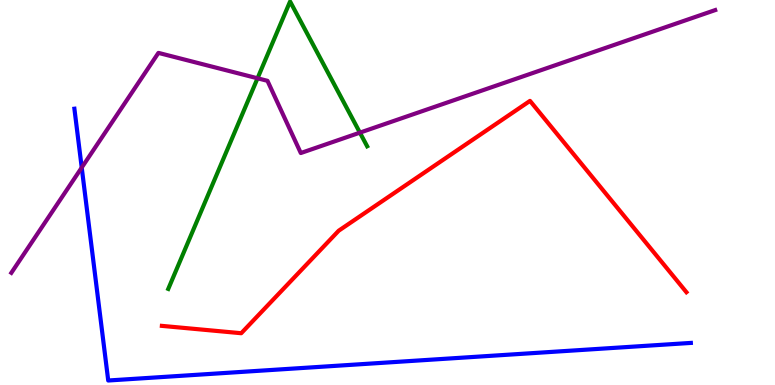[{'lines': ['blue', 'red'], 'intersections': []}, {'lines': ['green', 'red'], 'intersections': []}, {'lines': ['purple', 'red'], 'intersections': []}, {'lines': ['blue', 'green'], 'intersections': []}, {'lines': ['blue', 'purple'], 'intersections': [{'x': 1.05, 'y': 5.65}]}, {'lines': ['green', 'purple'], 'intersections': [{'x': 3.32, 'y': 7.97}, {'x': 4.64, 'y': 6.55}]}]